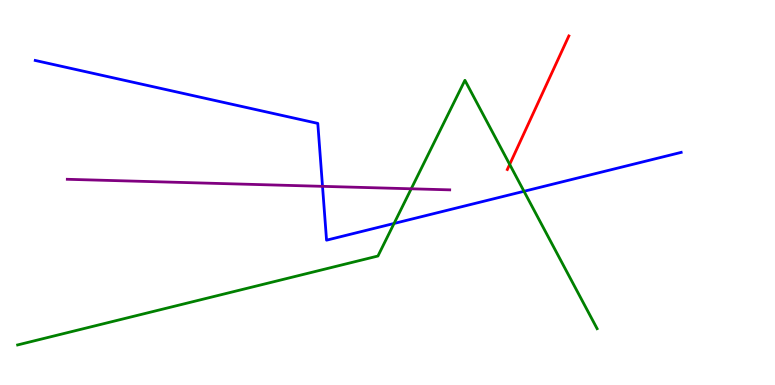[{'lines': ['blue', 'red'], 'intersections': []}, {'lines': ['green', 'red'], 'intersections': [{'x': 6.58, 'y': 5.73}]}, {'lines': ['purple', 'red'], 'intersections': []}, {'lines': ['blue', 'green'], 'intersections': [{'x': 5.08, 'y': 4.2}, {'x': 6.76, 'y': 5.03}]}, {'lines': ['blue', 'purple'], 'intersections': [{'x': 4.16, 'y': 5.16}]}, {'lines': ['green', 'purple'], 'intersections': [{'x': 5.31, 'y': 5.1}]}]